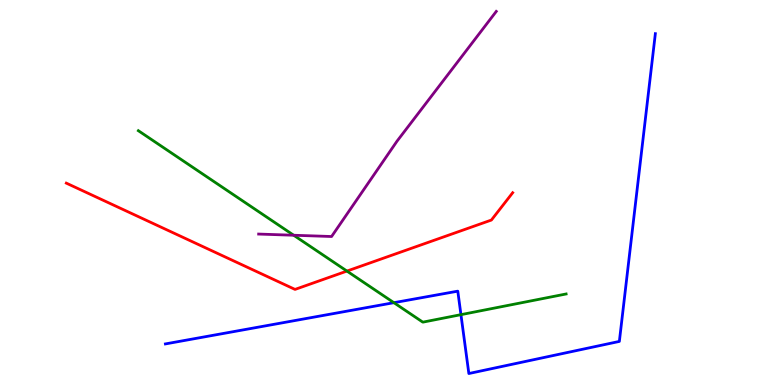[{'lines': ['blue', 'red'], 'intersections': []}, {'lines': ['green', 'red'], 'intersections': [{'x': 4.48, 'y': 2.96}]}, {'lines': ['purple', 'red'], 'intersections': []}, {'lines': ['blue', 'green'], 'intersections': [{'x': 5.08, 'y': 2.14}, {'x': 5.95, 'y': 1.83}]}, {'lines': ['blue', 'purple'], 'intersections': []}, {'lines': ['green', 'purple'], 'intersections': [{'x': 3.79, 'y': 3.89}]}]